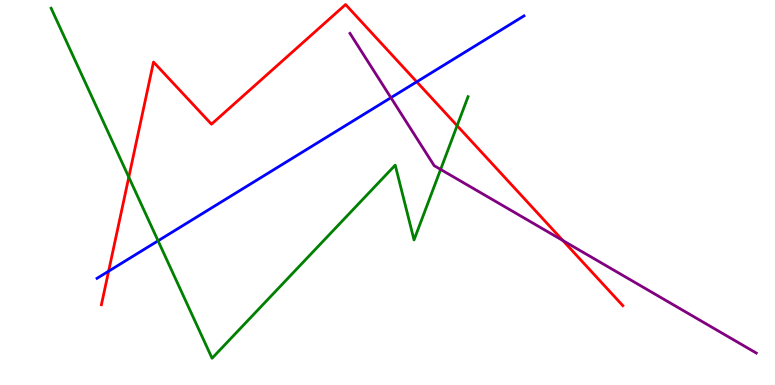[{'lines': ['blue', 'red'], 'intersections': [{'x': 1.4, 'y': 2.96}, {'x': 5.38, 'y': 7.88}]}, {'lines': ['green', 'red'], 'intersections': [{'x': 1.66, 'y': 5.4}, {'x': 5.9, 'y': 6.74}]}, {'lines': ['purple', 'red'], 'intersections': [{'x': 7.26, 'y': 3.75}]}, {'lines': ['blue', 'green'], 'intersections': [{'x': 2.04, 'y': 3.75}]}, {'lines': ['blue', 'purple'], 'intersections': [{'x': 5.04, 'y': 7.46}]}, {'lines': ['green', 'purple'], 'intersections': [{'x': 5.69, 'y': 5.6}]}]